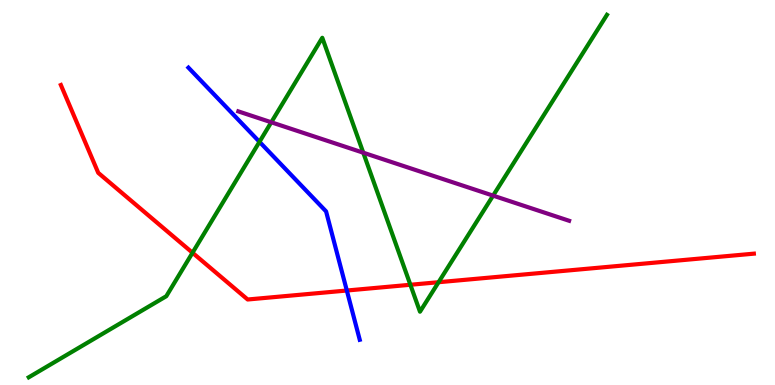[{'lines': ['blue', 'red'], 'intersections': [{'x': 4.48, 'y': 2.45}]}, {'lines': ['green', 'red'], 'intersections': [{'x': 2.48, 'y': 3.43}, {'x': 5.3, 'y': 2.6}, {'x': 5.66, 'y': 2.67}]}, {'lines': ['purple', 'red'], 'intersections': []}, {'lines': ['blue', 'green'], 'intersections': [{'x': 3.35, 'y': 6.32}]}, {'lines': ['blue', 'purple'], 'intersections': []}, {'lines': ['green', 'purple'], 'intersections': [{'x': 3.5, 'y': 6.82}, {'x': 4.69, 'y': 6.03}, {'x': 6.36, 'y': 4.92}]}]